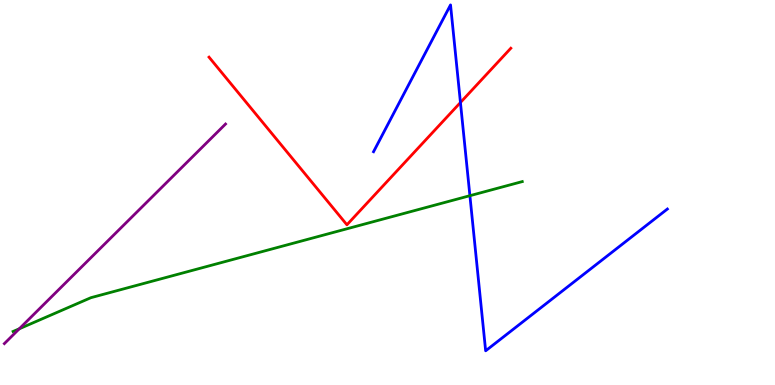[{'lines': ['blue', 'red'], 'intersections': [{'x': 5.94, 'y': 7.34}]}, {'lines': ['green', 'red'], 'intersections': []}, {'lines': ['purple', 'red'], 'intersections': []}, {'lines': ['blue', 'green'], 'intersections': [{'x': 6.06, 'y': 4.92}]}, {'lines': ['blue', 'purple'], 'intersections': []}, {'lines': ['green', 'purple'], 'intersections': [{'x': 0.249, 'y': 1.46}]}]